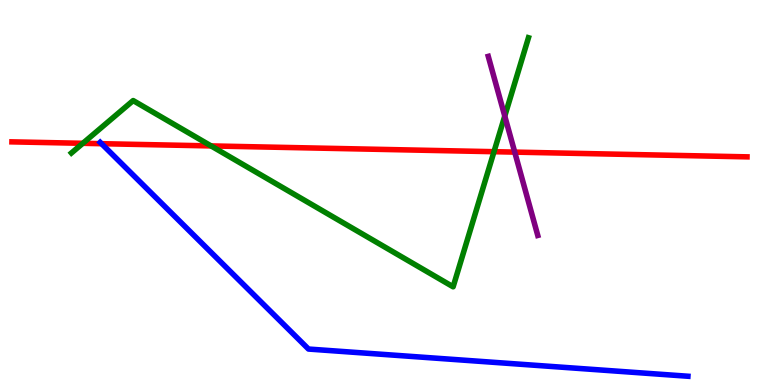[{'lines': ['blue', 'red'], 'intersections': [{'x': 1.31, 'y': 6.27}]}, {'lines': ['green', 'red'], 'intersections': [{'x': 1.07, 'y': 6.28}, {'x': 2.72, 'y': 6.21}, {'x': 6.37, 'y': 6.06}]}, {'lines': ['purple', 'red'], 'intersections': [{'x': 6.64, 'y': 6.05}]}, {'lines': ['blue', 'green'], 'intersections': []}, {'lines': ['blue', 'purple'], 'intersections': []}, {'lines': ['green', 'purple'], 'intersections': [{'x': 6.51, 'y': 6.99}]}]